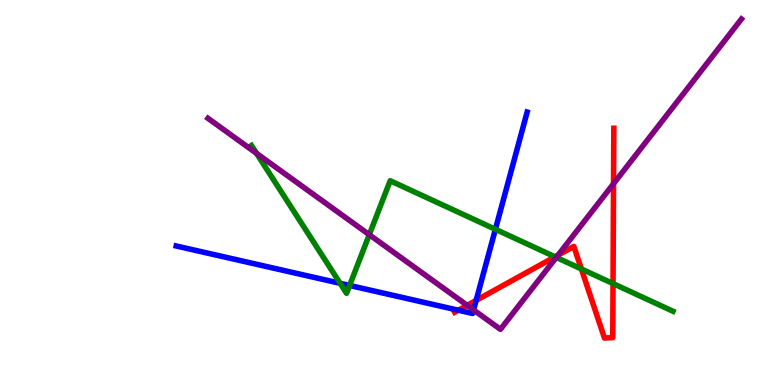[{'lines': ['blue', 'red'], 'intersections': [{'x': 5.91, 'y': 1.94}, {'x': 6.14, 'y': 2.2}]}, {'lines': ['green', 'red'], 'intersections': [{'x': 7.16, 'y': 3.33}, {'x': 7.5, 'y': 3.01}, {'x': 7.91, 'y': 2.63}]}, {'lines': ['purple', 'red'], 'intersections': [{'x': 6.03, 'y': 2.07}, {'x': 7.2, 'y': 3.37}, {'x': 7.92, 'y': 5.23}]}, {'lines': ['blue', 'green'], 'intersections': [{'x': 4.39, 'y': 2.64}, {'x': 4.51, 'y': 2.59}, {'x': 6.39, 'y': 4.04}]}, {'lines': ['blue', 'purple'], 'intersections': [{'x': 6.11, 'y': 1.95}]}, {'lines': ['green', 'purple'], 'intersections': [{'x': 3.31, 'y': 6.02}, {'x': 4.76, 'y': 3.9}, {'x': 7.18, 'y': 3.31}]}]